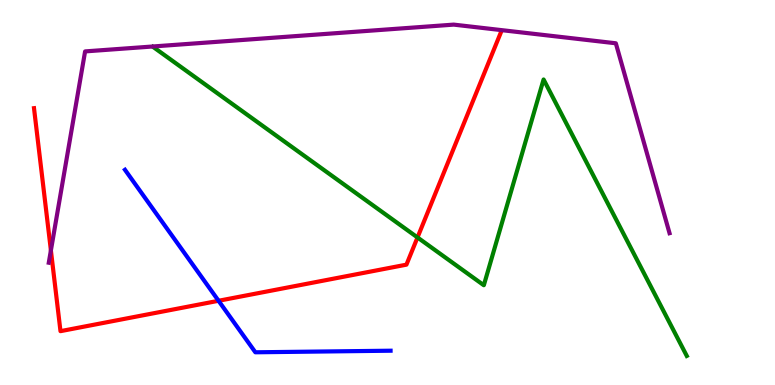[{'lines': ['blue', 'red'], 'intersections': [{'x': 2.82, 'y': 2.19}]}, {'lines': ['green', 'red'], 'intersections': [{'x': 5.39, 'y': 3.83}]}, {'lines': ['purple', 'red'], 'intersections': [{'x': 0.657, 'y': 3.5}]}, {'lines': ['blue', 'green'], 'intersections': []}, {'lines': ['blue', 'purple'], 'intersections': []}, {'lines': ['green', 'purple'], 'intersections': []}]